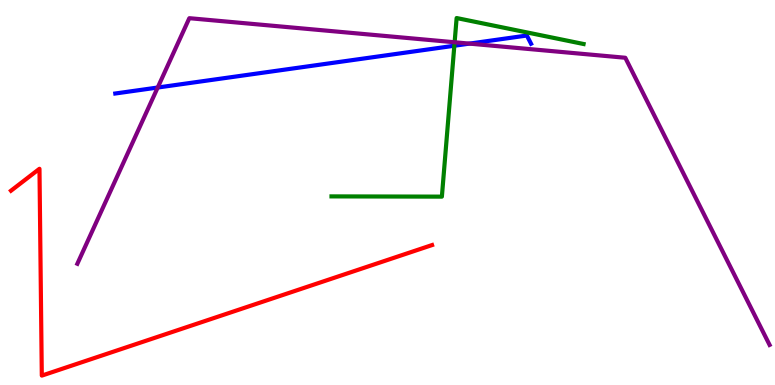[{'lines': ['blue', 'red'], 'intersections': []}, {'lines': ['green', 'red'], 'intersections': []}, {'lines': ['purple', 'red'], 'intersections': []}, {'lines': ['blue', 'green'], 'intersections': [{'x': 5.86, 'y': 8.81}]}, {'lines': ['blue', 'purple'], 'intersections': [{'x': 2.03, 'y': 7.73}, {'x': 6.06, 'y': 8.87}]}, {'lines': ['green', 'purple'], 'intersections': [{'x': 5.87, 'y': 8.9}]}]